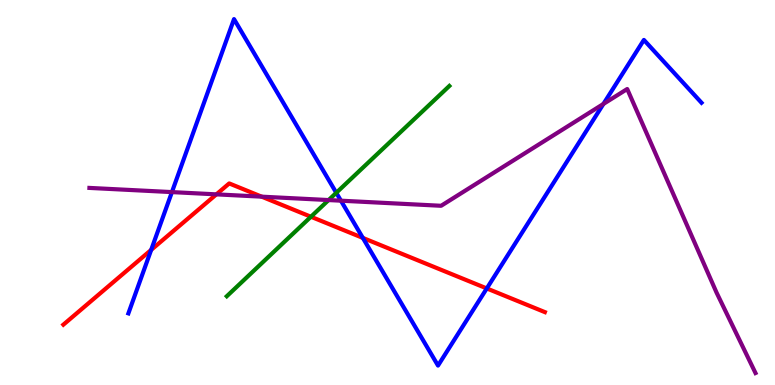[{'lines': ['blue', 'red'], 'intersections': [{'x': 1.95, 'y': 3.51}, {'x': 4.68, 'y': 3.82}, {'x': 6.28, 'y': 2.51}]}, {'lines': ['green', 'red'], 'intersections': [{'x': 4.01, 'y': 4.37}]}, {'lines': ['purple', 'red'], 'intersections': [{'x': 2.79, 'y': 4.95}, {'x': 3.38, 'y': 4.89}]}, {'lines': ['blue', 'green'], 'intersections': [{'x': 4.34, 'y': 4.99}]}, {'lines': ['blue', 'purple'], 'intersections': [{'x': 2.22, 'y': 5.01}, {'x': 4.4, 'y': 4.79}, {'x': 7.79, 'y': 7.3}]}, {'lines': ['green', 'purple'], 'intersections': [{'x': 4.24, 'y': 4.8}]}]